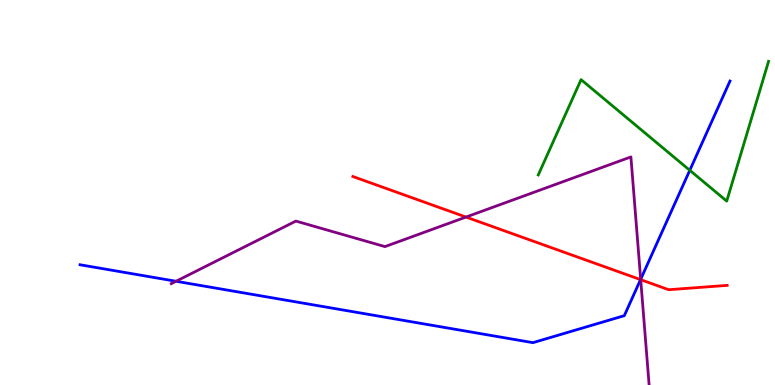[{'lines': ['blue', 'red'], 'intersections': [{'x': 8.27, 'y': 2.74}]}, {'lines': ['green', 'red'], 'intersections': []}, {'lines': ['purple', 'red'], 'intersections': [{'x': 6.01, 'y': 4.36}, {'x': 8.27, 'y': 2.74}]}, {'lines': ['blue', 'green'], 'intersections': [{'x': 8.9, 'y': 5.58}]}, {'lines': ['blue', 'purple'], 'intersections': [{'x': 2.27, 'y': 2.69}, {'x': 8.27, 'y': 2.75}]}, {'lines': ['green', 'purple'], 'intersections': []}]